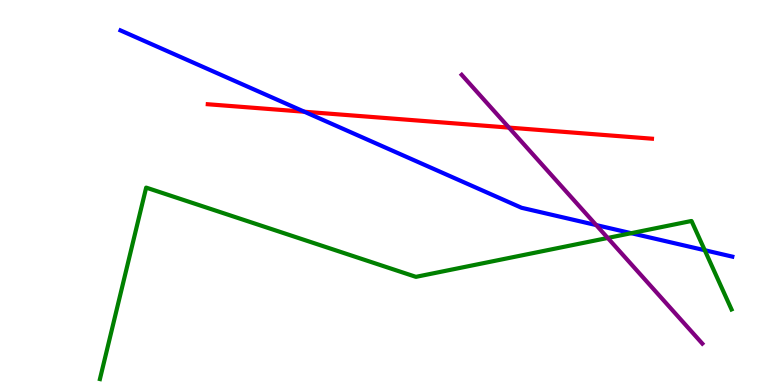[{'lines': ['blue', 'red'], 'intersections': [{'x': 3.93, 'y': 7.1}]}, {'lines': ['green', 'red'], 'intersections': []}, {'lines': ['purple', 'red'], 'intersections': [{'x': 6.57, 'y': 6.69}]}, {'lines': ['blue', 'green'], 'intersections': [{'x': 8.14, 'y': 3.94}, {'x': 9.09, 'y': 3.5}]}, {'lines': ['blue', 'purple'], 'intersections': [{'x': 7.69, 'y': 4.15}]}, {'lines': ['green', 'purple'], 'intersections': [{'x': 7.84, 'y': 3.82}]}]